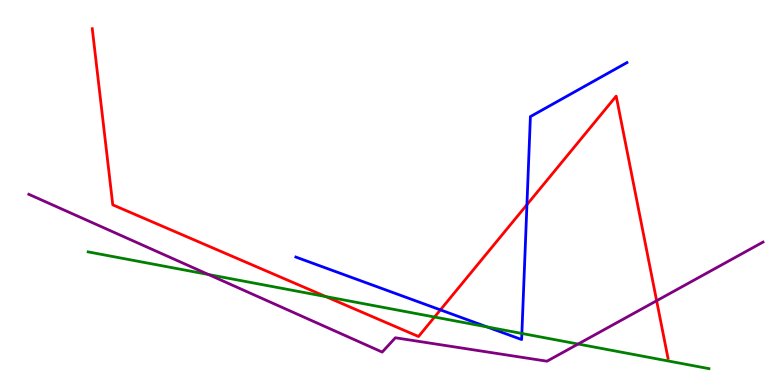[{'lines': ['blue', 'red'], 'intersections': [{'x': 5.68, 'y': 1.95}, {'x': 6.8, 'y': 4.68}]}, {'lines': ['green', 'red'], 'intersections': [{'x': 4.2, 'y': 2.3}, {'x': 5.61, 'y': 1.77}]}, {'lines': ['purple', 'red'], 'intersections': [{'x': 8.47, 'y': 2.19}]}, {'lines': ['blue', 'green'], 'intersections': [{'x': 6.28, 'y': 1.51}, {'x': 6.73, 'y': 1.34}]}, {'lines': ['blue', 'purple'], 'intersections': []}, {'lines': ['green', 'purple'], 'intersections': [{'x': 2.69, 'y': 2.87}, {'x': 7.46, 'y': 1.06}]}]